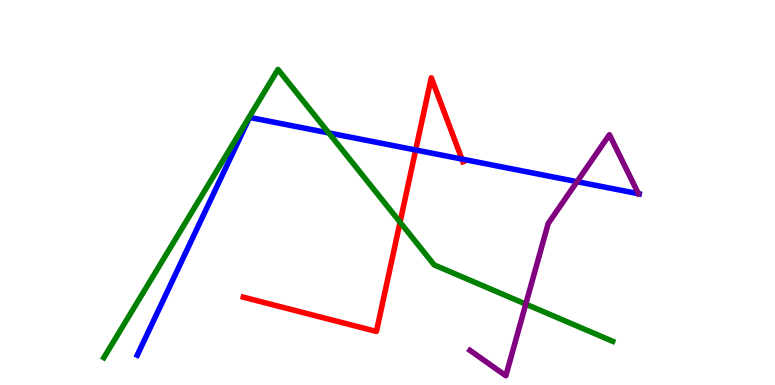[{'lines': ['blue', 'red'], 'intersections': [{'x': 5.36, 'y': 6.1}, {'x': 5.96, 'y': 5.87}]}, {'lines': ['green', 'red'], 'intersections': [{'x': 5.16, 'y': 4.23}]}, {'lines': ['purple', 'red'], 'intersections': []}, {'lines': ['blue', 'green'], 'intersections': [{'x': 4.24, 'y': 6.55}]}, {'lines': ['blue', 'purple'], 'intersections': [{'x': 7.45, 'y': 5.28}]}, {'lines': ['green', 'purple'], 'intersections': [{'x': 6.78, 'y': 2.1}]}]